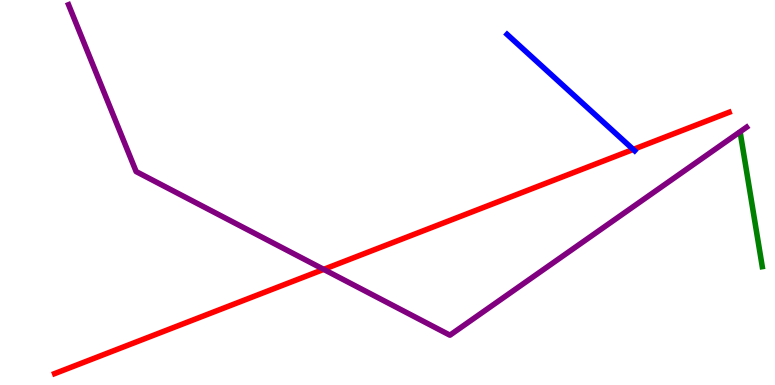[{'lines': ['blue', 'red'], 'intersections': [{'x': 8.17, 'y': 6.12}]}, {'lines': ['green', 'red'], 'intersections': []}, {'lines': ['purple', 'red'], 'intersections': [{'x': 4.18, 'y': 3.0}]}, {'lines': ['blue', 'green'], 'intersections': []}, {'lines': ['blue', 'purple'], 'intersections': []}, {'lines': ['green', 'purple'], 'intersections': []}]